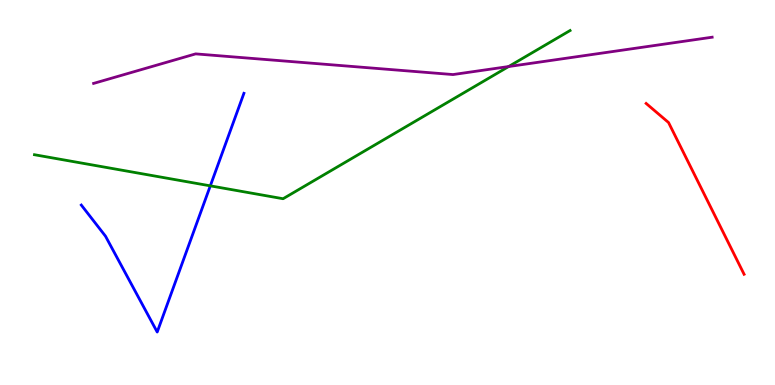[{'lines': ['blue', 'red'], 'intersections': []}, {'lines': ['green', 'red'], 'intersections': []}, {'lines': ['purple', 'red'], 'intersections': []}, {'lines': ['blue', 'green'], 'intersections': [{'x': 2.71, 'y': 5.17}]}, {'lines': ['blue', 'purple'], 'intersections': []}, {'lines': ['green', 'purple'], 'intersections': [{'x': 6.56, 'y': 8.27}]}]